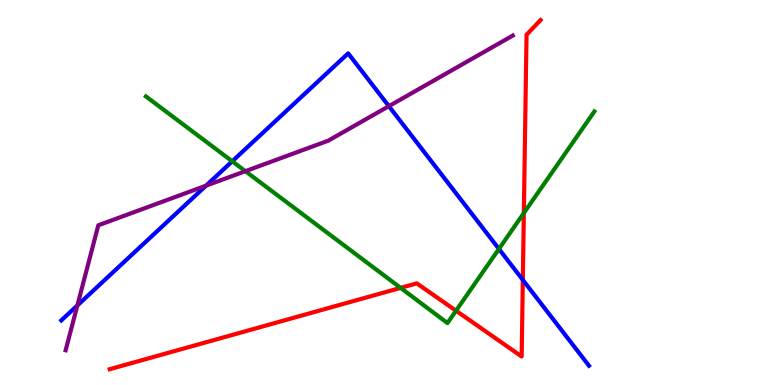[{'lines': ['blue', 'red'], 'intersections': [{'x': 6.75, 'y': 2.73}]}, {'lines': ['green', 'red'], 'intersections': [{'x': 5.17, 'y': 2.52}, {'x': 5.88, 'y': 1.93}, {'x': 6.76, 'y': 4.47}]}, {'lines': ['purple', 'red'], 'intersections': []}, {'lines': ['blue', 'green'], 'intersections': [{'x': 3.0, 'y': 5.81}, {'x': 6.44, 'y': 3.53}]}, {'lines': ['blue', 'purple'], 'intersections': [{'x': 0.998, 'y': 2.07}, {'x': 2.66, 'y': 5.18}, {'x': 5.02, 'y': 7.24}]}, {'lines': ['green', 'purple'], 'intersections': [{'x': 3.17, 'y': 5.55}]}]